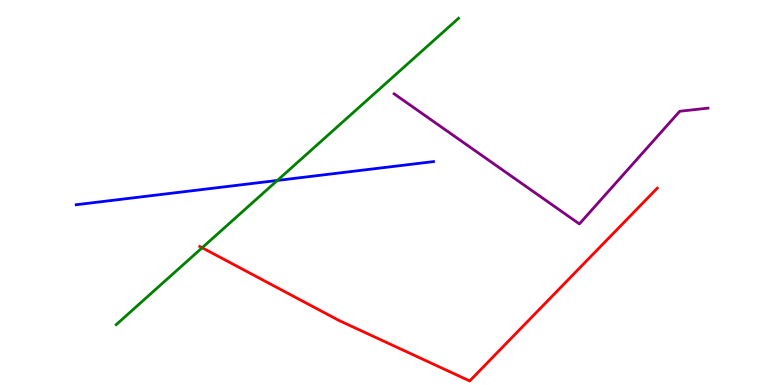[{'lines': ['blue', 'red'], 'intersections': []}, {'lines': ['green', 'red'], 'intersections': [{'x': 2.61, 'y': 3.57}]}, {'lines': ['purple', 'red'], 'intersections': []}, {'lines': ['blue', 'green'], 'intersections': [{'x': 3.58, 'y': 5.31}]}, {'lines': ['blue', 'purple'], 'intersections': []}, {'lines': ['green', 'purple'], 'intersections': []}]